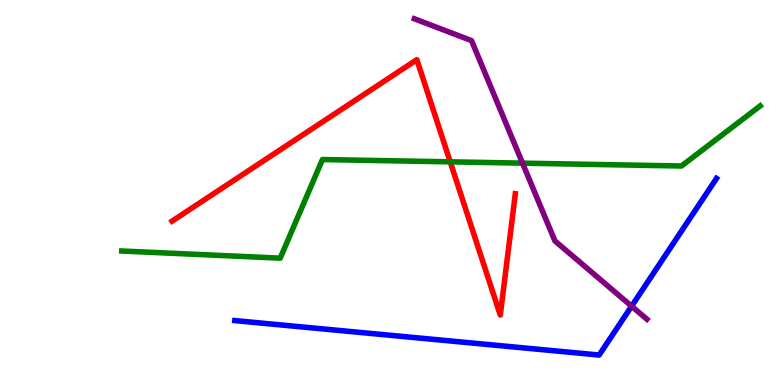[{'lines': ['blue', 'red'], 'intersections': []}, {'lines': ['green', 'red'], 'intersections': [{'x': 5.81, 'y': 5.8}]}, {'lines': ['purple', 'red'], 'intersections': []}, {'lines': ['blue', 'green'], 'intersections': []}, {'lines': ['blue', 'purple'], 'intersections': [{'x': 8.15, 'y': 2.05}]}, {'lines': ['green', 'purple'], 'intersections': [{'x': 6.74, 'y': 5.76}]}]